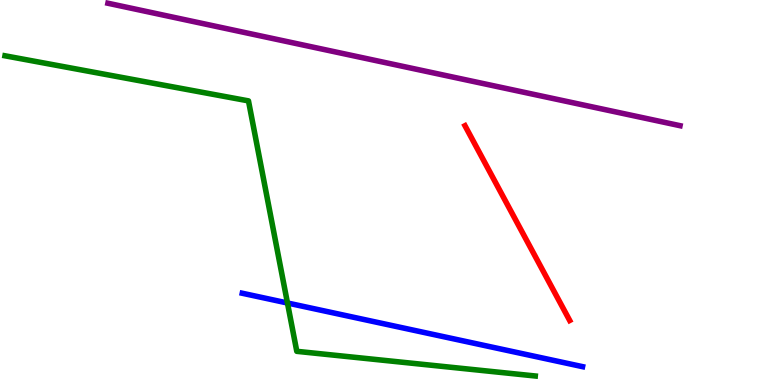[{'lines': ['blue', 'red'], 'intersections': []}, {'lines': ['green', 'red'], 'intersections': []}, {'lines': ['purple', 'red'], 'intersections': []}, {'lines': ['blue', 'green'], 'intersections': [{'x': 3.71, 'y': 2.13}]}, {'lines': ['blue', 'purple'], 'intersections': []}, {'lines': ['green', 'purple'], 'intersections': []}]